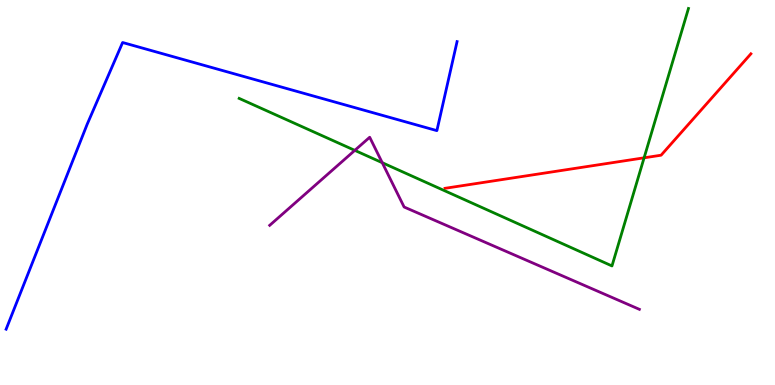[{'lines': ['blue', 'red'], 'intersections': []}, {'lines': ['green', 'red'], 'intersections': [{'x': 8.31, 'y': 5.9}]}, {'lines': ['purple', 'red'], 'intersections': []}, {'lines': ['blue', 'green'], 'intersections': []}, {'lines': ['blue', 'purple'], 'intersections': []}, {'lines': ['green', 'purple'], 'intersections': [{'x': 4.58, 'y': 6.09}, {'x': 4.93, 'y': 5.77}]}]